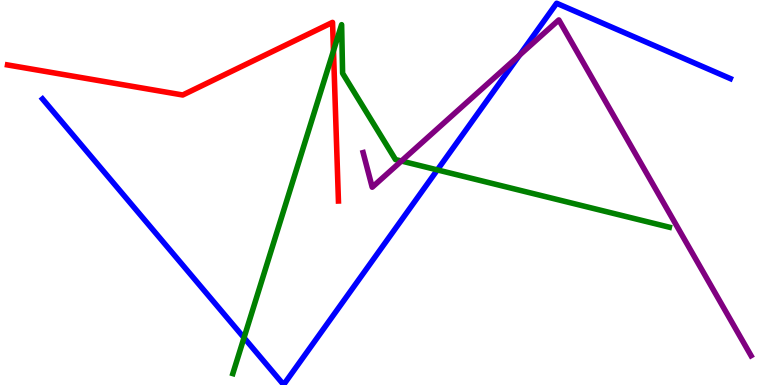[{'lines': ['blue', 'red'], 'intersections': []}, {'lines': ['green', 'red'], 'intersections': [{'x': 4.3, 'y': 8.68}]}, {'lines': ['purple', 'red'], 'intersections': []}, {'lines': ['blue', 'green'], 'intersections': [{'x': 3.15, 'y': 1.23}, {'x': 5.64, 'y': 5.59}]}, {'lines': ['blue', 'purple'], 'intersections': [{'x': 6.7, 'y': 8.57}]}, {'lines': ['green', 'purple'], 'intersections': [{'x': 5.18, 'y': 5.82}]}]